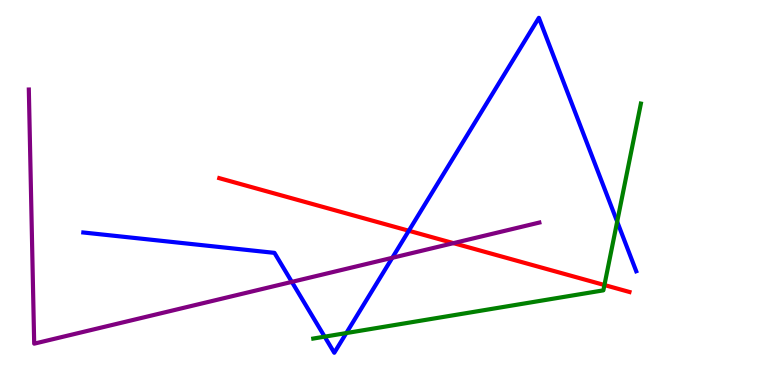[{'lines': ['blue', 'red'], 'intersections': [{'x': 5.27, 'y': 4.01}]}, {'lines': ['green', 'red'], 'intersections': [{'x': 7.8, 'y': 2.6}]}, {'lines': ['purple', 'red'], 'intersections': [{'x': 5.85, 'y': 3.68}]}, {'lines': ['blue', 'green'], 'intersections': [{'x': 4.19, 'y': 1.26}, {'x': 4.47, 'y': 1.35}, {'x': 7.96, 'y': 4.24}]}, {'lines': ['blue', 'purple'], 'intersections': [{'x': 3.77, 'y': 2.68}, {'x': 5.06, 'y': 3.3}]}, {'lines': ['green', 'purple'], 'intersections': []}]